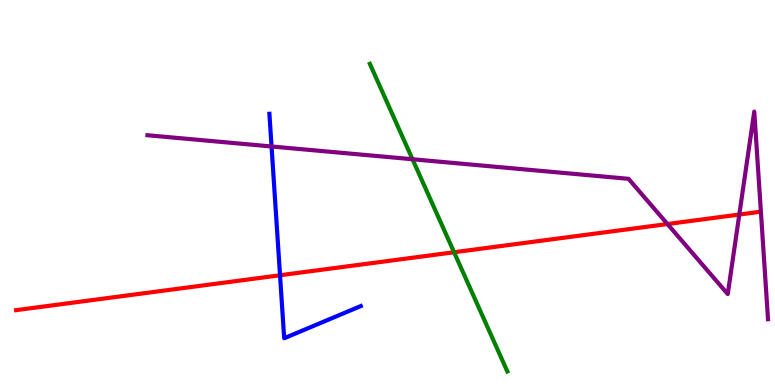[{'lines': ['blue', 'red'], 'intersections': [{'x': 3.61, 'y': 2.85}]}, {'lines': ['green', 'red'], 'intersections': [{'x': 5.86, 'y': 3.45}]}, {'lines': ['purple', 'red'], 'intersections': [{'x': 8.61, 'y': 4.18}, {'x': 9.54, 'y': 4.43}]}, {'lines': ['blue', 'green'], 'intersections': []}, {'lines': ['blue', 'purple'], 'intersections': [{'x': 3.5, 'y': 6.2}]}, {'lines': ['green', 'purple'], 'intersections': [{'x': 5.32, 'y': 5.86}]}]